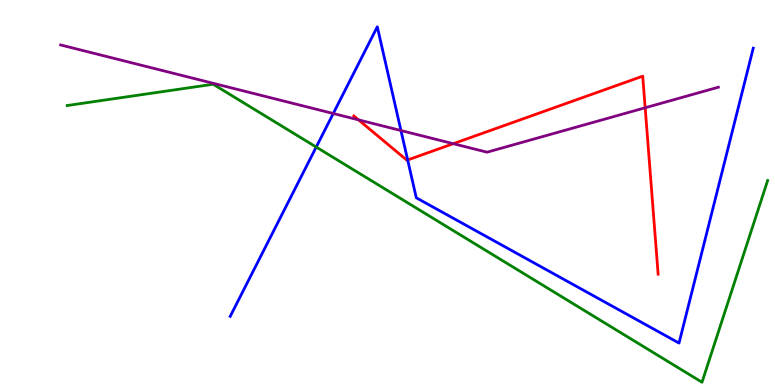[{'lines': ['blue', 'red'], 'intersections': [{'x': 5.26, 'y': 5.85}]}, {'lines': ['green', 'red'], 'intersections': []}, {'lines': ['purple', 'red'], 'intersections': [{'x': 4.63, 'y': 6.89}, {'x': 5.85, 'y': 6.27}, {'x': 8.32, 'y': 7.2}]}, {'lines': ['blue', 'green'], 'intersections': [{'x': 4.08, 'y': 6.18}]}, {'lines': ['blue', 'purple'], 'intersections': [{'x': 4.3, 'y': 7.05}, {'x': 5.17, 'y': 6.61}]}, {'lines': ['green', 'purple'], 'intersections': []}]